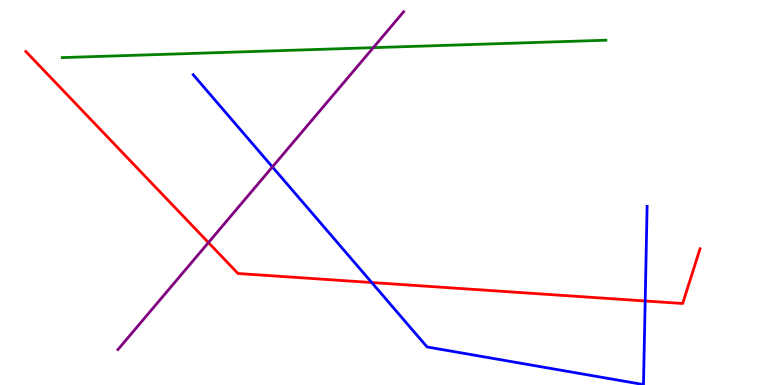[{'lines': ['blue', 'red'], 'intersections': [{'x': 4.8, 'y': 2.66}, {'x': 8.32, 'y': 2.18}]}, {'lines': ['green', 'red'], 'intersections': []}, {'lines': ['purple', 'red'], 'intersections': [{'x': 2.69, 'y': 3.7}]}, {'lines': ['blue', 'green'], 'intersections': []}, {'lines': ['blue', 'purple'], 'intersections': [{'x': 3.52, 'y': 5.66}]}, {'lines': ['green', 'purple'], 'intersections': [{'x': 4.82, 'y': 8.76}]}]